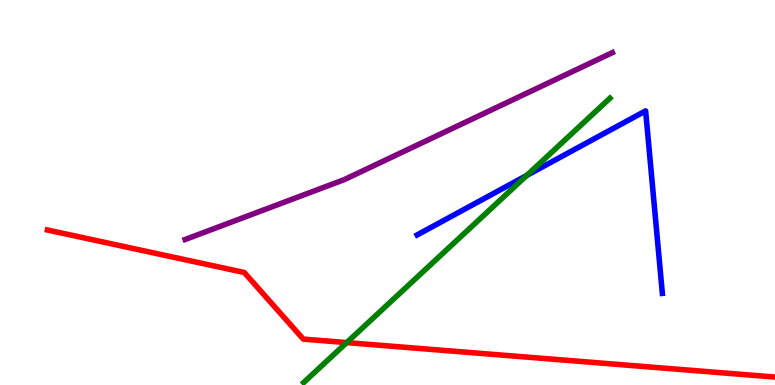[{'lines': ['blue', 'red'], 'intersections': []}, {'lines': ['green', 'red'], 'intersections': [{'x': 4.47, 'y': 1.1}]}, {'lines': ['purple', 'red'], 'intersections': []}, {'lines': ['blue', 'green'], 'intersections': [{'x': 6.8, 'y': 5.44}]}, {'lines': ['blue', 'purple'], 'intersections': []}, {'lines': ['green', 'purple'], 'intersections': []}]